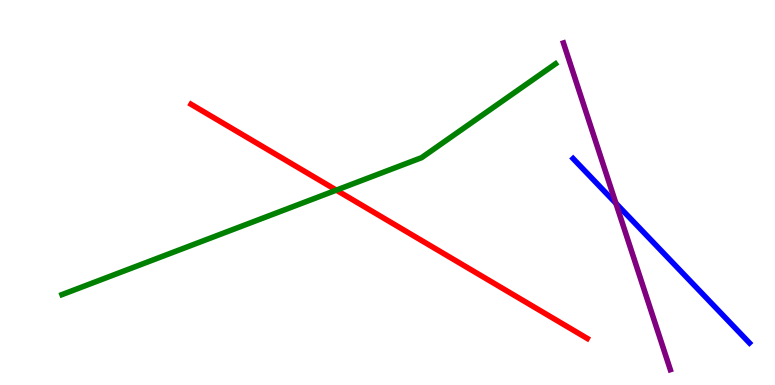[{'lines': ['blue', 'red'], 'intersections': []}, {'lines': ['green', 'red'], 'intersections': [{'x': 4.34, 'y': 5.06}]}, {'lines': ['purple', 'red'], 'intersections': []}, {'lines': ['blue', 'green'], 'intersections': []}, {'lines': ['blue', 'purple'], 'intersections': [{'x': 7.95, 'y': 4.72}]}, {'lines': ['green', 'purple'], 'intersections': []}]